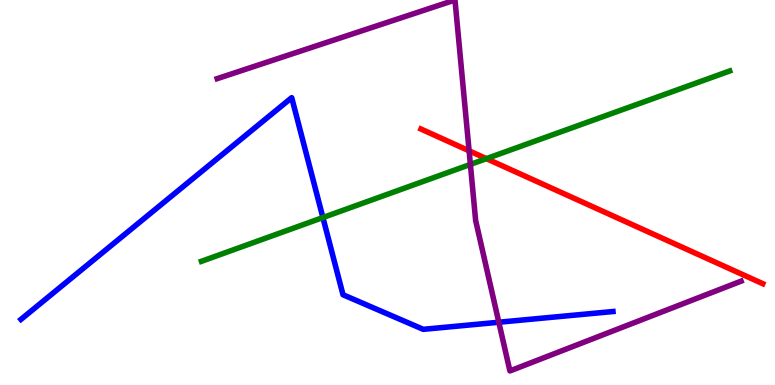[{'lines': ['blue', 'red'], 'intersections': []}, {'lines': ['green', 'red'], 'intersections': [{'x': 6.28, 'y': 5.88}]}, {'lines': ['purple', 'red'], 'intersections': [{'x': 6.05, 'y': 6.08}]}, {'lines': ['blue', 'green'], 'intersections': [{'x': 4.17, 'y': 4.35}]}, {'lines': ['blue', 'purple'], 'intersections': [{'x': 6.44, 'y': 1.63}]}, {'lines': ['green', 'purple'], 'intersections': [{'x': 6.07, 'y': 5.73}]}]